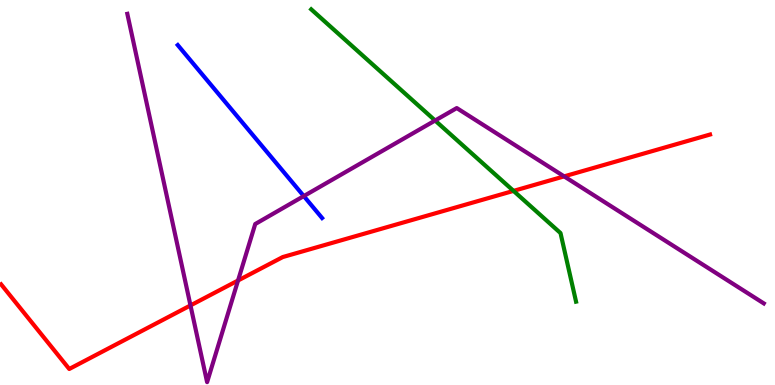[{'lines': ['blue', 'red'], 'intersections': []}, {'lines': ['green', 'red'], 'intersections': [{'x': 6.63, 'y': 5.04}]}, {'lines': ['purple', 'red'], 'intersections': [{'x': 2.46, 'y': 2.07}, {'x': 3.07, 'y': 2.71}, {'x': 7.28, 'y': 5.42}]}, {'lines': ['blue', 'green'], 'intersections': []}, {'lines': ['blue', 'purple'], 'intersections': [{'x': 3.92, 'y': 4.91}]}, {'lines': ['green', 'purple'], 'intersections': [{'x': 5.61, 'y': 6.87}]}]